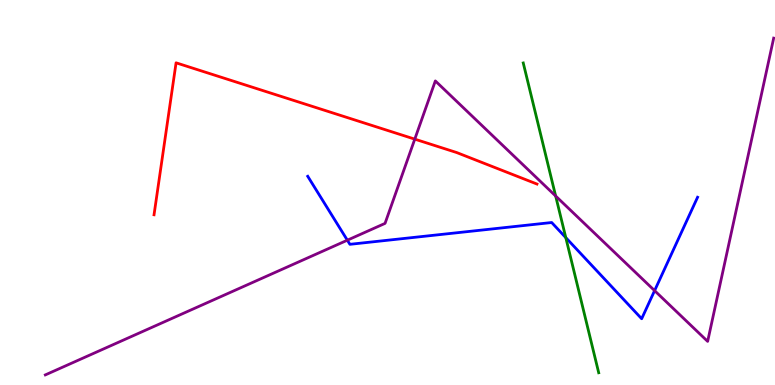[{'lines': ['blue', 'red'], 'intersections': []}, {'lines': ['green', 'red'], 'intersections': []}, {'lines': ['purple', 'red'], 'intersections': [{'x': 5.35, 'y': 6.39}]}, {'lines': ['blue', 'green'], 'intersections': [{'x': 7.3, 'y': 3.83}]}, {'lines': ['blue', 'purple'], 'intersections': [{'x': 4.48, 'y': 3.76}, {'x': 8.45, 'y': 2.45}]}, {'lines': ['green', 'purple'], 'intersections': [{'x': 7.17, 'y': 4.91}]}]